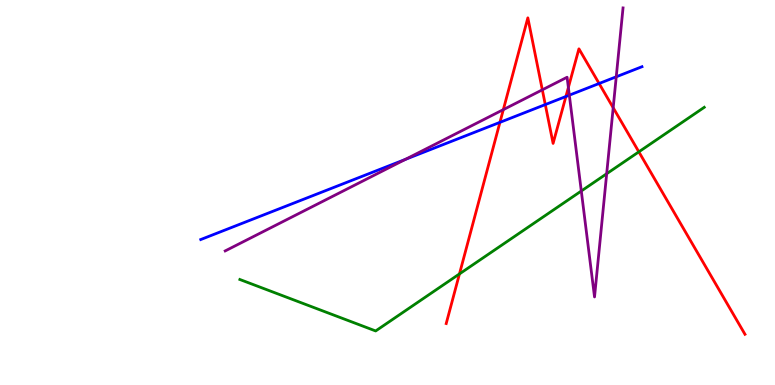[{'lines': ['blue', 'red'], 'intersections': [{'x': 6.45, 'y': 6.82}, {'x': 7.04, 'y': 7.28}, {'x': 7.3, 'y': 7.49}, {'x': 7.73, 'y': 7.83}]}, {'lines': ['green', 'red'], 'intersections': [{'x': 5.93, 'y': 2.89}, {'x': 8.24, 'y': 6.06}]}, {'lines': ['purple', 'red'], 'intersections': [{'x': 6.49, 'y': 7.15}, {'x': 7.0, 'y': 7.67}, {'x': 7.33, 'y': 7.73}, {'x': 7.91, 'y': 7.2}]}, {'lines': ['blue', 'green'], 'intersections': []}, {'lines': ['blue', 'purple'], 'intersections': [{'x': 5.23, 'y': 5.86}, {'x': 7.35, 'y': 7.53}, {'x': 7.95, 'y': 8.01}]}, {'lines': ['green', 'purple'], 'intersections': [{'x': 7.5, 'y': 5.04}, {'x': 7.83, 'y': 5.49}]}]